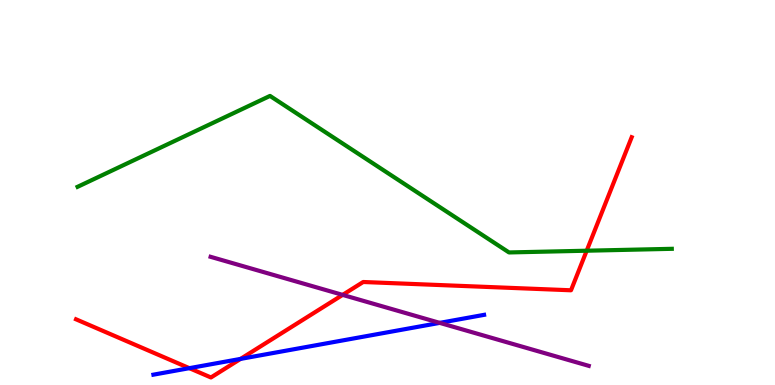[{'lines': ['blue', 'red'], 'intersections': [{'x': 2.44, 'y': 0.437}, {'x': 3.1, 'y': 0.678}]}, {'lines': ['green', 'red'], 'intersections': [{'x': 7.57, 'y': 3.49}]}, {'lines': ['purple', 'red'], 'intersections': [{'x': 4.42, 'y': 2.34}]}, {'lines': ['blue', 'green'], 'intersections': []}, {'lines': ['blue', 'purple'], 'intersections': [{'x': 5.67, 'y': 1.61}]}, {'lines': ['green', 'purple'], 'intersections': []}]